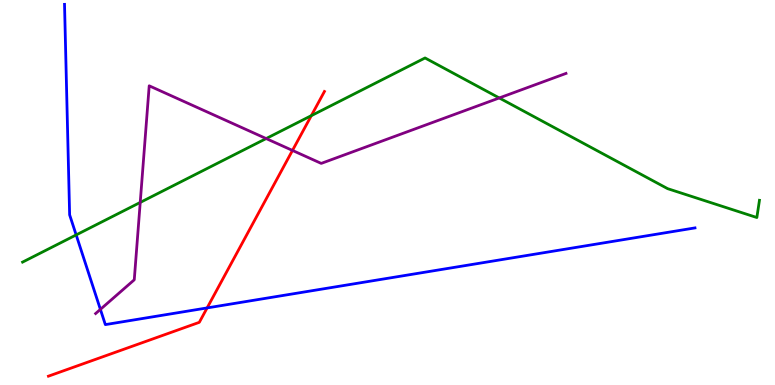[{'lines': ['blue', 'red'], 'intersections': [{'x': 2.67, 'y': 2.0}]}, {'lines': ['green', 'red'], 'intersections': [{'x': 4.02, 'y': 7.0}]}, {'lines': ['purple', 'red'], 'intersections': [{'x': 3.77, 'y': 6.09}]}, {'lines': ['blue', 'green'], 'intersections': [{'x': 0.983, 'y': 3.9}]}, {'lines': ['blue', 'purple'], 'intersections': [{'x': 1.3, 'y': 1.96}]}, {'lines': ['green', 'purple'], 'intersections': [{'x': 1.81, 'y': 4.74}, {'x': 3.43, 'y': 6.4}, {'x': 6.44, 'y': 7.46}]}]